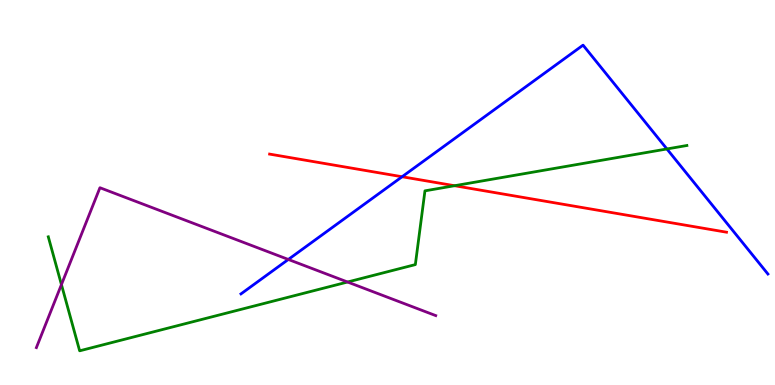[{'lines': ['blue', 'red'], 'intersections': [{'x': 5.19, 'y': 5.41}]}, {'lines': ['green', 'red'], 'intersections': [{'x': 5.87, 'y': 5.18}]}, {'lines': ['purple', 'red'], 'intersections': []}, {'lines': ['blue', 'green'], 'intersections': [{'x': 8.61, 'y': 6.13}]}, {'lines': ['blue', 'purple'], 'intersections': [{'x': 3.72, 'y': 3.26}]}, {'lines': ['green', 'purple'], 'intersections': [{'x': 0.793, 'y': 2.61}, {'x': 4.48, 'y': 2.67}]}]